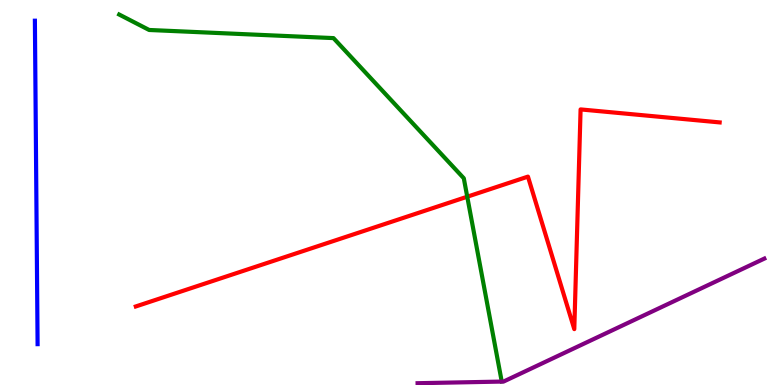[{'lines': ['blue', 'red'], 'intersections': []}, {'lines': ['green', 'red'], 'intersections': [{'x': 6.03, 'y': 4.89}]}, {'lines': ['purple', 'red'], 'intersections': []}, {'lines': ['blue', 'green'], 'intersections': []}, {'lines': ['blue', 'purple'], 'intersections': []}, {'lines': ['green', 'purple'], 'intersections': []}]